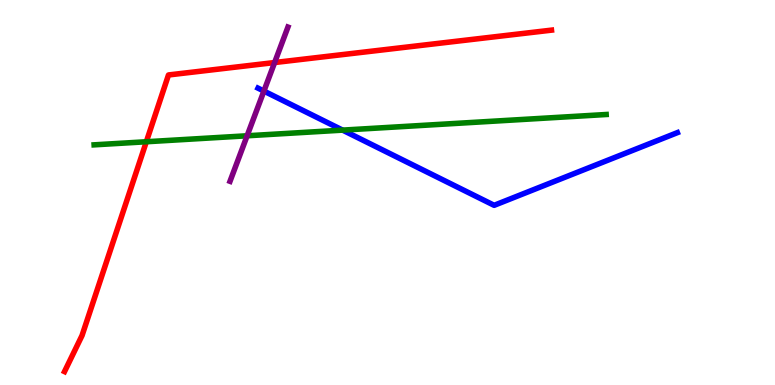[{'lines': ['blue', 'red'], 'intersections': []}, {'lines': ['green', 'red'], 'intersections': [{'x': 1.89, 'y': 6.32}]}, {'lines': ['purple', 'red'], 'intersections': [{'x': 3.54, 'y': 8.38}]}, {'lines': ['blue', 'green'], 'intersections': [{'x': 4.42, 'y': 6.62}]}, {'lines': ['blue', 'purple'], 'intersections': [{'x': 3.41, 'y': 7.63}]}, {'lines': ['green', 'purple'], 'intersections': [{'x': 3.19, 'y': 6.47}]}]